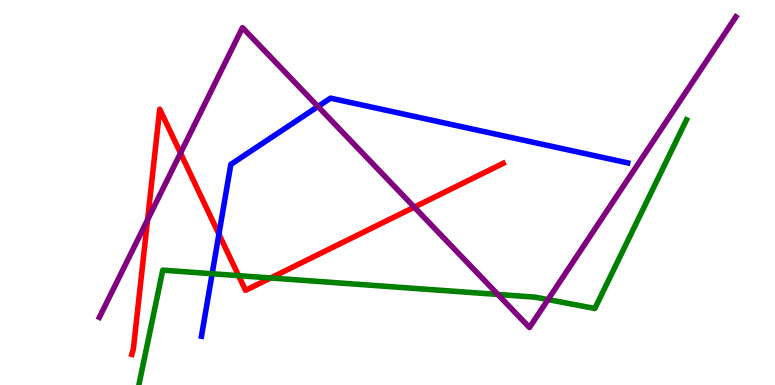[{'lines': ['blue', 'red'], 'intersections': [{'x': 2.82, 'y': 3.92}]}, {'lines': ['green', 'red'], 'intersections': [{'x': 3.08, 'y': 2.84}, {'x': 3.49, 'y': 2.78}]}, {'lines': ['purple', 'red'], 'intersections': [{'x': 1.9, 'y': 4.29}, {'x': 2.33, 'y': 6.02}, {'x': 5.35, 'y': 4.62}]}, {'lines': ['blue', 'green'], 'intersections': [{'x': 2.74, 'y': 2.89}]}, {'lines': ['blue', 'purple'], 'intersections': [{'x': 4.1, 'y': 7.23}]}, {'lines': ['green', 'purple'], 'intersections': [{'x': 6.42, 'y': 2.35}, {'x': 7.07, 'y': 2.22}]}]